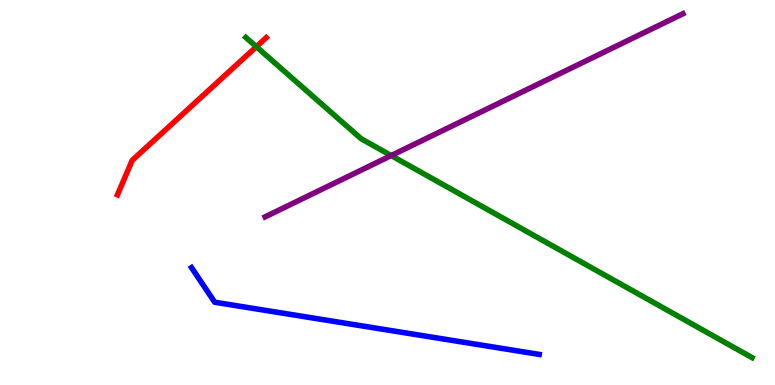[{'lines': ['blue', 'red'], 'intersections': []}, {'lines': ['green', 'red'], 'intersections': [{'x': 3.31, 'y': 8.79}]}, {'lines': ['purple', 'red'], 'intersections': []}, {'lines': ['blue', 'green'], 'intersections': []}, {'lines': ['blue', 'purple'], 'intersections': []}, {'lines': ['green', 'purple'], 'intersections': [{'x': 5.05, 'y': 5.96}]}]